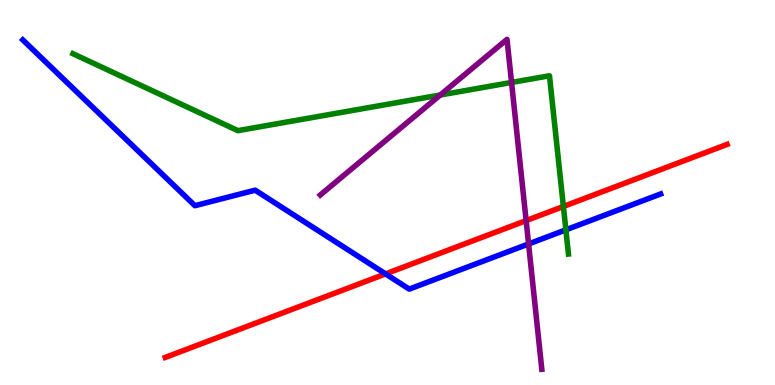[{'lines': ['blue', 'red'], 'intersections': [{'x': 4.97, 'y': 2.89}]}, {'lines': ['green', 'red'], 'intersections': [{'x': 7.27, 'y': 4.64}]}, {'lines': ['purple', 'red'], 'intersections': [{'x': 6.79, 'y': 4.27}]}, {'lines': ['blue', 'green'], 'intersections': [{'x': 7.3, 'y': 4.03}]}, {'lines': ['blue', 'purple'], 'intersections': [{'x': 6.82, 'y': 3.66}]}, {'lines': ['green', 'purple'], 'intersections': [{'x': 5.68, 'y': 7.53}, {'x': 6.6, 'y': 7.86}]}]